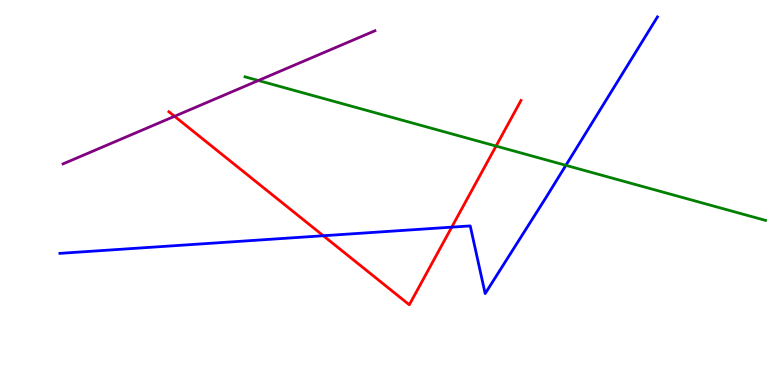[{'lines': ['blue', 'red'], 'intersections': [{'x': 4.17, 'y': 3.88}, {'x': 5.83, 'y': 4.1}]}, {'lines': ['green', 'red'], 'intersections': [{'x': 6.4, 'y': 6.21}]}, {'lines': ['purple', 'red'], 'intersections': [{'x': 2.25, 'y': 6.98}]}, {'lines': ['blue', 'green'], 'intersections': [{'x': 7.3, 'y': 5.71}]}, {'lines': ['blue', 'purple'], 'intersections': []}, {'lines': ['green', 'purple'], 'intersections': [{'x': 3.33, 'y': 7.91}]}]